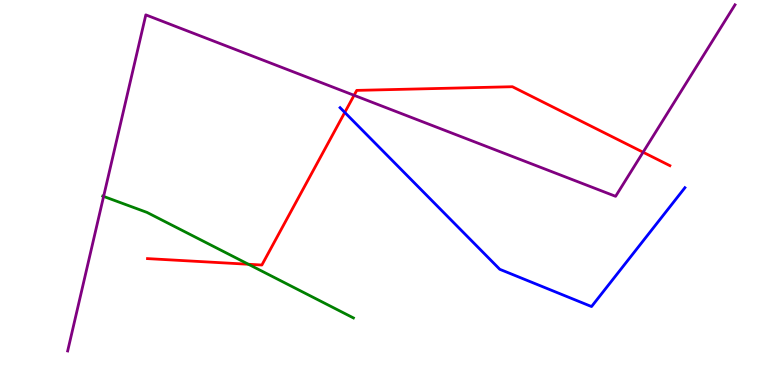[{'lines': ['blue', 'red'], 'intersections': [{'x': 4.45, 'y': 7.08}]}, {'lines': ['green', 'red'], 'intersections': [{'x': 3.21, 'y': 3.14}]}, {'lines': ['purple', 'red'], 'intersections': [{'x': 4.57, 'y': 7.52}, {'x': 8.3, 'y': 6.05}]}, {'lines': ['blue', 'green'], 'intersections': []}, {'lines': ['blue', 'purple'], 'intersections': []}, {'lines': ['green', 'purple'], 'intersections': [{'x': 1.34, 'y': 4.9}]}]